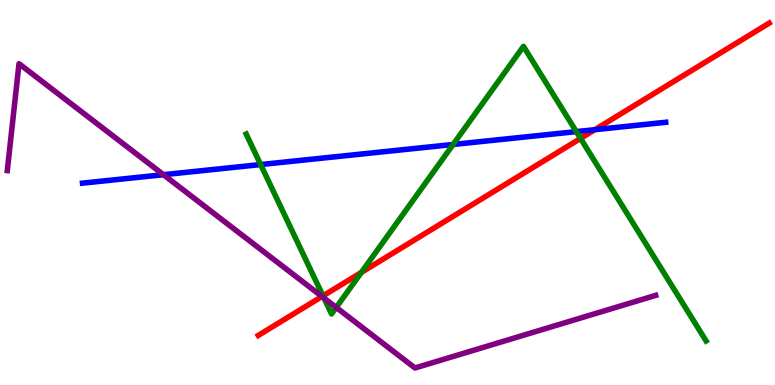[{'lines': ['blue', 'red'], 'intersections': [{'x': 7.68, 'y': 6.63}]}, {'lines': ['green', 'red'], 'intersections': [{'x': 4.17, 'y': 2.31}, {'x': 4.66, 'y': 2.92}, {'x': 7.49, 'y': 6.4}]}, {'lines': ['purple', 'red'], 'intersections': [{'x': 4.15, 'y': 2.3}]}, {'lines': ['blue', 'green'], 'intersections': [{'x': 3.36, 'y': 5.73}, {'x': 5.85, 'y': 6.25}, {'x': 7.44, 'y': 6.58}]}, {'lines': ['blue', 'purple'], 'intersections': [{'x': 2.11, 'y': 5.46}]}, {'lines': ['green', 'purple'], 'intersections': [{'x': 4.18, 'y': 2.26}, {'x': 4.34, 'y': 2.01}]}]